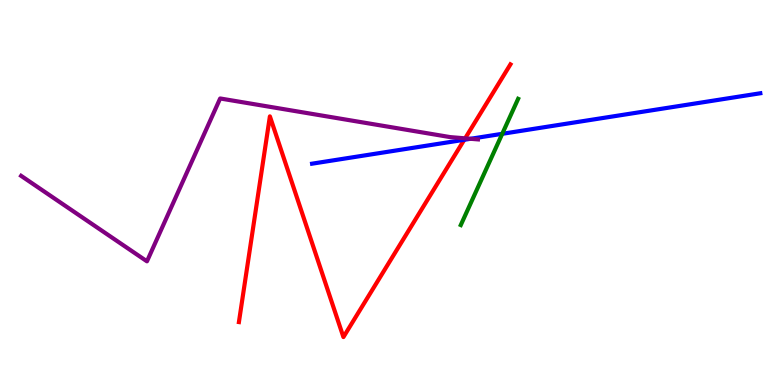[{'lines': ['blue', 'red'], 'intersections': [{'x': 5.99, 'y': 6.37}]}, {'lines': ['green', 'red'], 'intersections': []}, {'lines': ['purple', 'red'], 'intersections': [{'x': 6.0, 'y': 6.41}]}, {'lines': ['blue', 'green'], 'intersections': [{'x': 6.48, 'y': 6.52}]}, {'lines': ['blue', 'purple'], 'intersections': [{'x': 6.07, 'y': 6.4}]}, {'lines': ['green', 'purple'], 'intersections': []}]